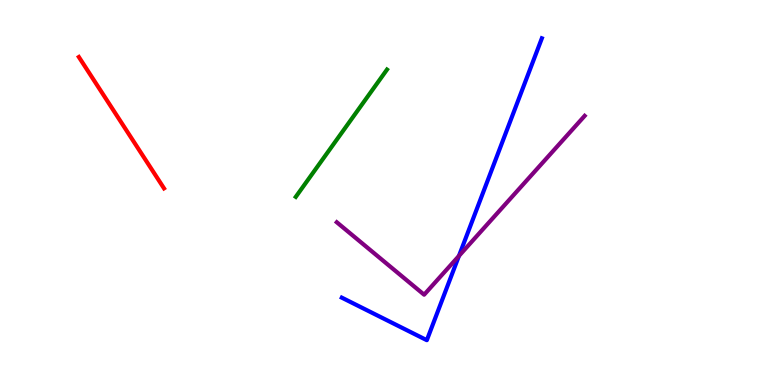[{'lines': ['blue', 'red'], 'intersections': []}, {'lines': ['green', 'red'], 'intersections': []}, {'lines': ['purple', 'red'], 'intersections': []}, {'lines': ['blue', 'green'], 'intersections': []}, {'lines': ['blue', 'purple'], 'intersections': [{'x': 5.92, 'y': 3.35}]}, {'lines': ['green', 'purple'], 'intersections': []}]